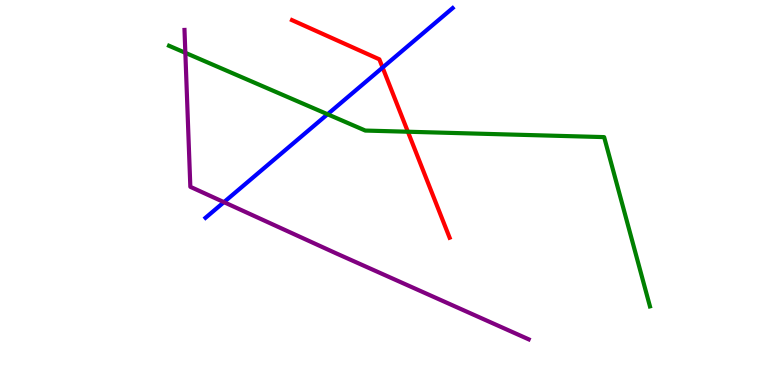[{'lines': ['blue', 'red'], 'intersections': [{'x': 4.94, 'y': 8.25}]}, {'lines': ['green', 'red'], 'intersections': [{'x': 5.26, 'y': 6.58}]}, {'lines': ['purple', 'red'], 'intersections': []}, {'lines': ['blue', 'green'], 'intersections': [{'x': 4.23, 'y': 7.03}]}, {'lines': ['blue', 'purple'], 'intersections': [{'x': 2.89, 'y': 4.75}]}, {'lines': ['green', 'purple'], 'intersections': [{'x': 2.39, 'y': 8.63}]}]